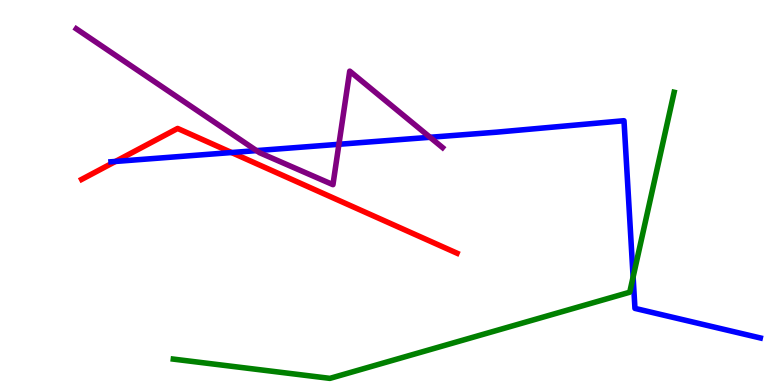[{'lines': ['blue', 'red'], 'intersections': [{'x': 1.49, 'y': 5.81}, {'x': 2.99, 'y': 6.04}]}, {'lines': ['green', 'red'], 'intersections': []}, {'lines': ['purple', 'red'], 'intersections': []}, {'lines': ['blue', 'green'], 'intersections': [{'x': 8.17, 'y': 2.81}]}, {'lines': ['blue', 'purple'], 'intersections': [{'x': 3.31, 'y': 6.09}, {'x': 4.37, 'y': 6.25}, {'x': 5.55, 'y': 6.43}]}, {'lines': ['green', 'purple'], 'intersections': []}]